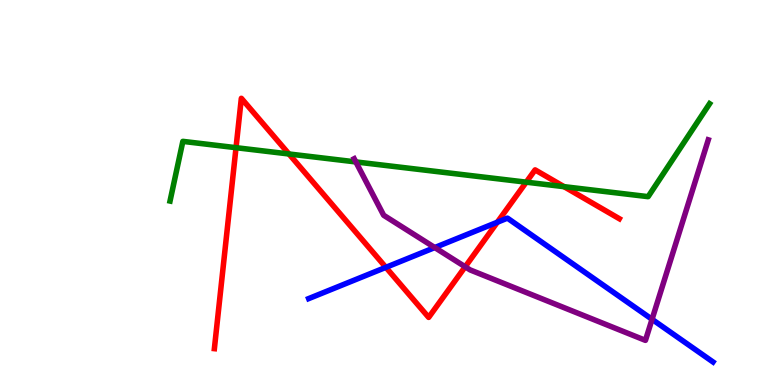[{'lines': ['blue', 'red'], 'intersections': [{'x': 4.98, 'y': 3.06}, {'x': 6.42, 'y': 4.23}]}, {'lines': ['green', 'red'], 'intersections': [{'x': 3.05, 'y': 6.16}, {'x': 3.73, 'y': 6.0}, {'x': 6.79, 'y': 5.27}, {'x': 7.28, 'y': 5.15}]}, {'lines': ['purple', 'red'], 'intersections': [{'x': 6.0, 'y': 3.07}]}, {'lines': ['blue', 'green'], 'intersections': []}, {'lines': ['blue', 'purple'], 'intersections': [{'x': 5.61, 'y': 3.57}, {'x': 8.41, 'y': 1.71}]}, {'lines': ['green', 'purple'], 'intersections': [{'x': 4.59, 'y': 5.79}]}]